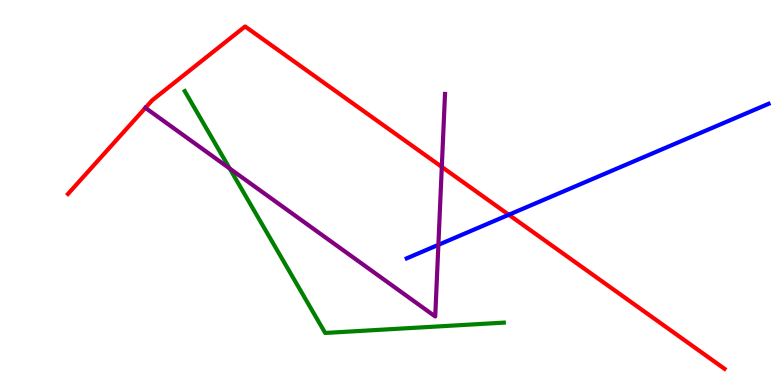[{'lines': ['blue', 'red'], 'intersections': [{'x': 6.57, 'y': 4.42}]}, {'lines': ['green', 'red'], 'intersections': []}, {'lines': ['purple', 'red'], 'intersections': [{'x': 1.88, 'y': 7.2}, {'x': 5.7, 'y': 5.66}]}, {'lines': ['blue', 'green'], 'intersections': []}, {'lines': ['blue', 'purple'], 'intersections': [{'x': 5.66, 'y': 3.64}]}, {'lines': ['green', 'purple'], 'intersections': [{'x': 2.96, 'y': 5.62}]}]